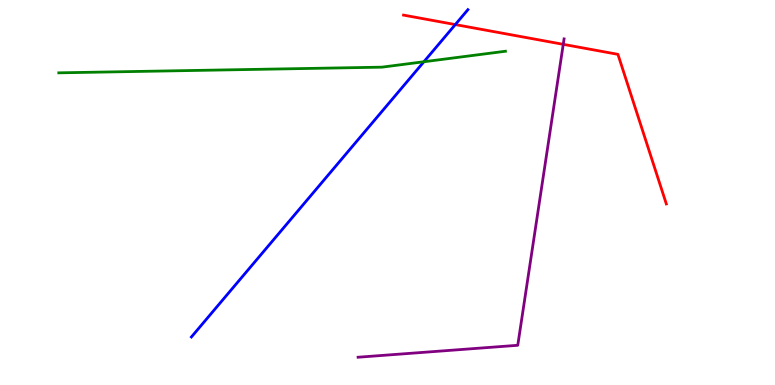[{'lines': ['blue', 'red'], 'intersections': [{'x': 5.87, 'y': 9.36}]}, {'lines': ['green', 'red'], 'intersections': []}, {'lines': ['purple', 'red'], 'intersections': [{'x': 7.27, 'y': 8.85}]}, {'lines': ['blue', 'green'], 'intersections': [{'x': 5.47, 'y': 8.4}]}, {'lines': ['blue', 'purple'], 'intersections': []}, {'lines': ['green', 'purple'], 'intersections': []}]